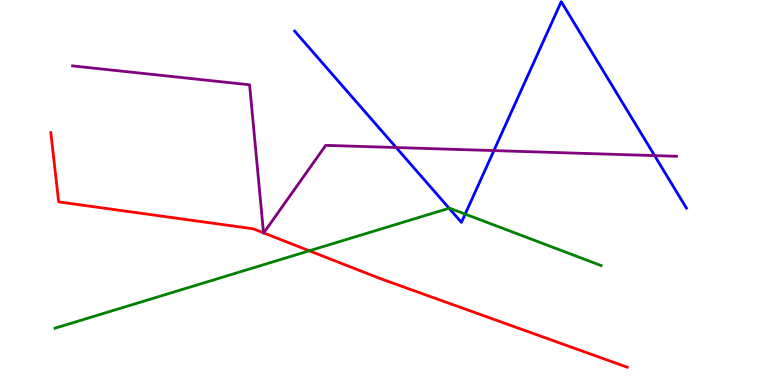[{'lines': ['blue', 'red'], 'intersections': []}, {'lines': ['green', 'red'], 'intersections': [{'x': 3.99, 'y': 3.49}]}, {'lines': ['purple', 'red'], 'intersections': [{'x': 3.4, 'y': 3.95}, {'x': 3.4, 'y': 3.95}]}, {'lines': ['blue', 'green'], 'intersections': [{'x': 5.79, 'y': 4.59}, {'x': 6.0, 'y': 4.44}]}, {'lines': ['blue', 'purple'], 'intersections': [{'x': 5.11, 'y': 6.17}, {'x': 6.37, 'y': 6.09}, {'x': 8.45, 'y': 5.96}]}, {'lines': ['green', 'purple'], 'intersections': []}]